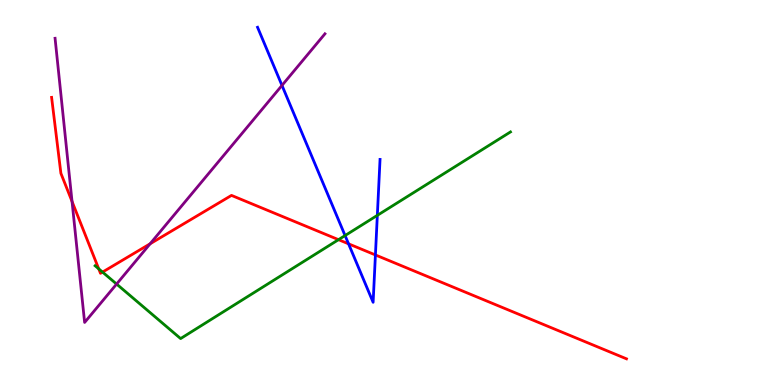[{'lines': ['blue', 'red'], 'intersections': [{'x': 4.5, 'y': 3.67}, {'x': 4.84, 'y': 3.38}]}, {'lines': ['green', 'red'], 'intersections': [{'x': 1.27, 'y': 3.02}, {'x': 1.32, 'y': 2.93}, {'x': 4.37, 'y': 3.77}]}, {'lines': ['purple', 'red'], 'intersections': [{'x': 0.93, 'y': 4.77}, {'x': 1.94, 'y': 3.67}]}, {'lines': ['blue', 'green'], 'intersections': [{'x': 4.45, 'y': 3.88}, {'x': 4.87, 'y': 4.41}]}, {'lines': ['blue', 'purple'], 'intersections': [{'x': 3.64, 'y': 7.78}]}, {'lines': ['green', 'purple'], 'intersections': [{'x': 1.5, 'y': 2.62}]}]